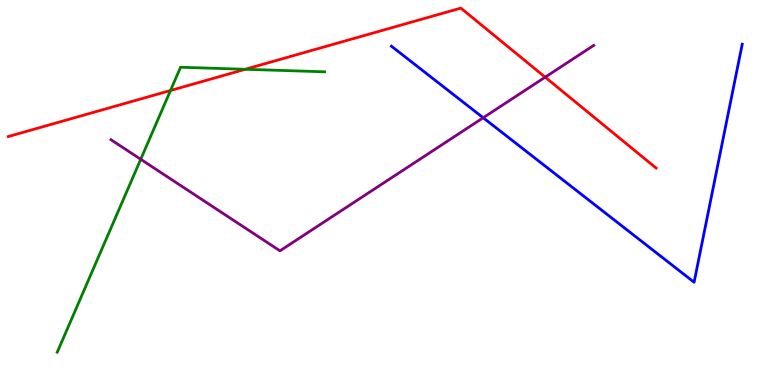[{'lines': ['blue', 'red'], 'intersections': []}, {'lines': ['green', 'red'], 'intersections': [{'x': 2.2, 'y': 7.65}, {'x': 3.16, 'y': 8.2}]}, {'lines': ['purple', 'red'], 'intersections': [{'x': 7.03, 'y': 8.0}]}, {'lines': ['blue', 'green'], 'intersections': []}, {'lines': ['blue', 'purple'], 'intersections': [{'x': 6.23, 'y': 6.94}]}, {'lines': ['green', 'purple'], 'intersections': [{'x': 1.82, 'y': 5.86}]}]